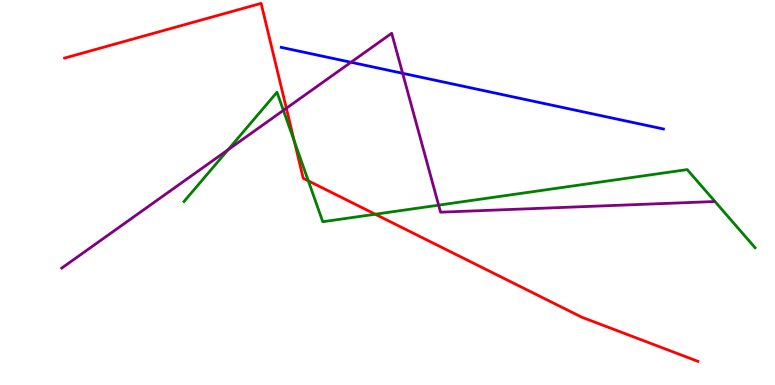[{'lines': ['blue', 'red'], 'intersections': []}, {'lines': ['green', 'red'], 'intersections': [{'x': 3.8, 'y': 6.33}, {'x': 3.98, 'y': 5.3}, {'x': 4.84, 'y': 4.44}]}, {'lines': ['purple', 'red'], 'intersections': [{'x': 3.7, 'y': 7.19}]}, {'lines': ['blue', 'green'], 'intersections': []}, {'lines': ['blue', 'purple'], 'intersections': [{'x': 4.53, 'y': 8.38}, {'x': 5.2, 'y': 8.1}]}, {'lines': ['green', 'purple'], 'intersections': [{'x': 2.94, 'y': 6.11}, {'x': 3.66, 'y': 7.13}, {'x': 5.66, 'y': 4.67}]}]